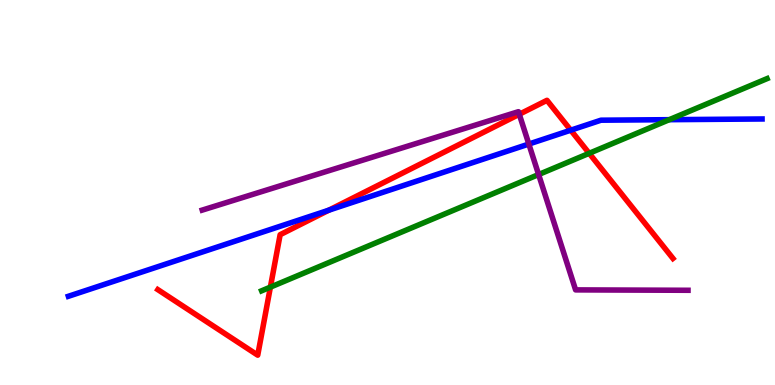[{'lines': ['blue', 'red'], 'intersections': [{'x': 4.24, 'y': 4.54}, {'x': 7.36, 'y': 6.62}]}, {'lines': ['green', 'red'], 'intersections': [{'x': 3.49, 'y': 2.54}, {'x': 7.6, 'y': 6.02}]}, {'lines': ['purple', 'red'], 'intersections': [{'x': 6.7, 'y': 7.03}]}, {'lines': ['blue', 'green'], 'intersections': [{'x': 8.64, 'y': 6.89}]}, {'lines': ['blue', 'purple'], 'intersections': [{'x': 6.82, 'y': 6.26}]}, {'lines': ['green', 'purple'], 'intersections': [{'x': 6.95, 'y': 5.47}]}]